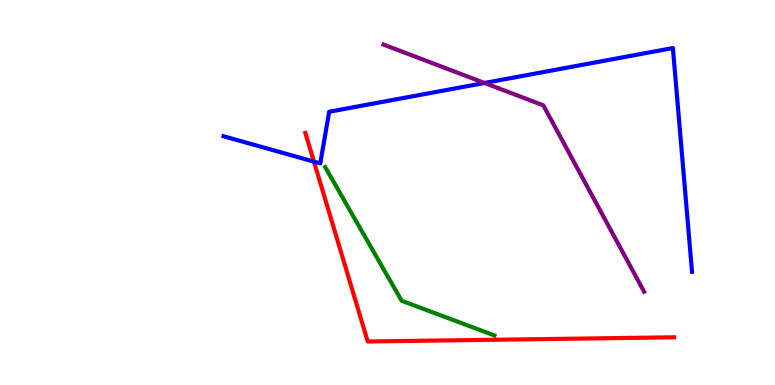[{'lines': ['blue', 'red'], 'intersections': [{'x': 4.05, 'y': 5.8}]}, {'lines': ['green', 'red'], 'intersections': []}, {'lines': ['purple', 'red'], 'intersections': []}, {'lines': ['blue', 'green'], 'intersections': []}, {'lines': ['blue', 'purple'], 'intersections': [{'x': 6.25, 'y': 7.84}]}, {'lines': ['green', 'purple'], 'intersections': []}]